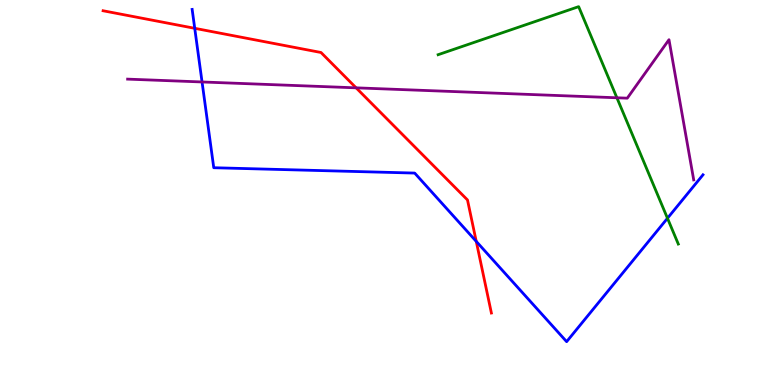[{'lines': ['blue', 'red'], 'intersections': [{'x': 2.51, 'y': 9.26}, {'x': 6.15, 'y': 3.73}]}, {'lines': ['green', 'red'], 'intersections': []}, {'lines': ['purple', 'red'], 'intersections': [{'x': 4.6, 'y': 7.72}]}, {'lines': ['blue', 'green'], 'intersections': [{'x': 8.61, 'y': 4.33}]}, {'lines': ['blue', 'purple'], 'intersections': [{'x': 2.61, 'y': 7.87}]}, {'lines': ['green', 'purple'], 'intersections': [{'x': 7.96, 'y': 7.46}]}]